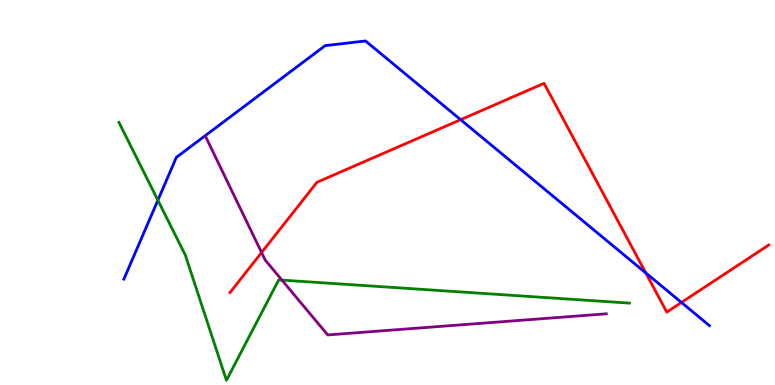[{'lines': ['blue', 'red'], 'intersections': [{'x': 5.94, 'y': 6.89}, {'x': 8.33, 'y': 2.91}, {'x': 8.79, 'y': 2.14}]}, {'lines': ['green', 'red'], 'intersections': []}, {'lines': ['purple', 'red'], 'intersections': [{'x': 3.38, 'y': 3.44}]}, {'lines': ['blue', 'green'], 'intersections': [{'x': 2.04, 'y': 4.8}]}, {'lines': ['blue', 'purple'], 'intersections': []}, {'lines': ['green', 'purple'], 'intersections': [{'x': 3.64, 'y': 2.72}]}]